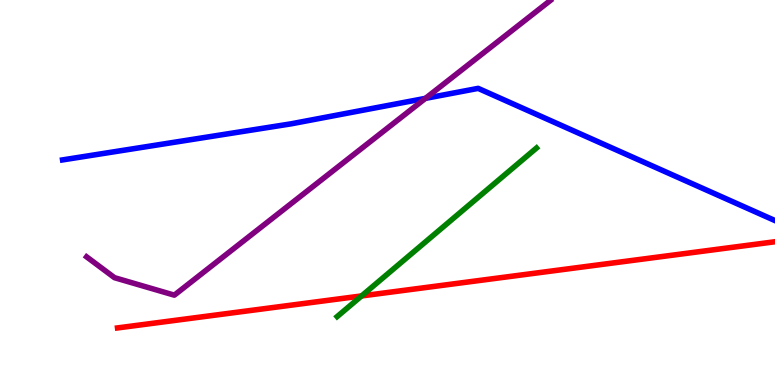[{'lines': ['blue', 'red'], 'intersections': []}, {'lines': ['green', 'red'], 'intersections': [{'x': 4.67, 'y': 2.31}]}, {'lines': ['purple', 'red'], 'intersections': []}, {'lines': ['blue', 'green'], 'intersections': []}, {'lines': ['blue', 'purple'], 'intersections': [{'x': 5.49, 'y': 7.45}]}, {'lines': ['green', 'purple'], 'intersections': []}]